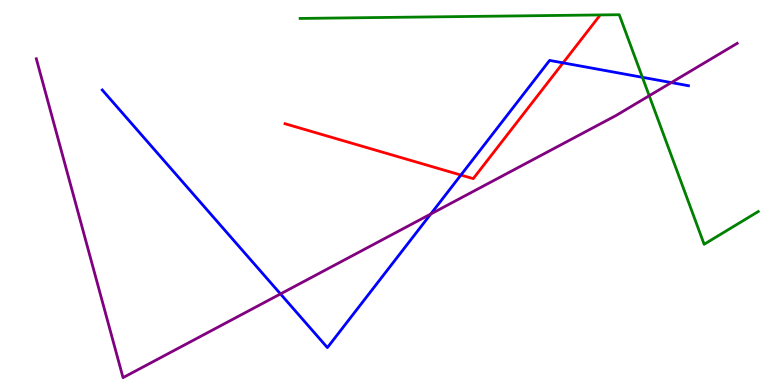[{'lines': ['blue', 'red'], 'intersections': [{'x': 5.95, 'y': 5.45}, {'x': 7.27, 'y': 8.37}]}, {'lines': ['green', 'red'], 'intersections': []}, {'lines': ['purple', 'red'], 'intersections': []}, {'lines': ['blue', 'green'], 'intersections': [{'x': 8.29, 'y': 7.99}]}, {'lines': ['blue', 'purple'], 'intersections': [{'x': 3.62, 'y': 2.37}, {'x': 5.56, 'y': 4.44}, {'x': 8.66, 'y': 7.85}]}, {'lines': ['green', 'purple'], 'intersections': [{'x': 8.38, 'y': 7.51}]}]